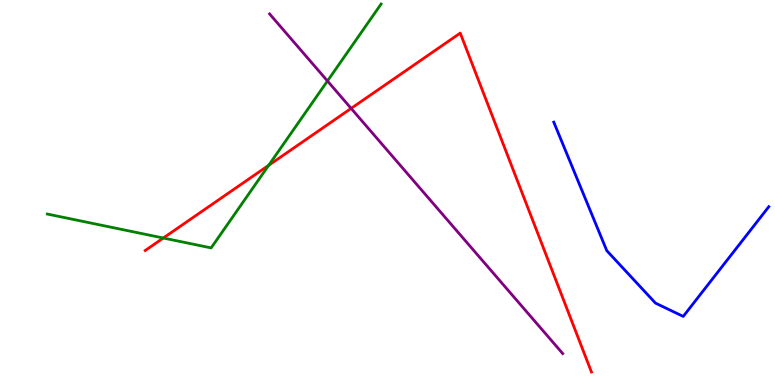[{'lines': ['blue', 'red'], 'intersections': []}, {'lines': ['green', 'red'], 'intersections': [{'x': 2.11, 'y': 3.82}, {'x': 3.47, 'y': 5.71}]}, {'lines': ['purple', 'red'], 'intersections': [{'x': 4.53, 'y': 7.18}]}, {'lines': ['blue', 'green'], 'intersections': []}, {'lines': ['blue', 'purple'], 'intersections': []}, {'lines': ['green', 'purple'], 'intersections': [{'x': 4.23, 'y': 7.9}]}]